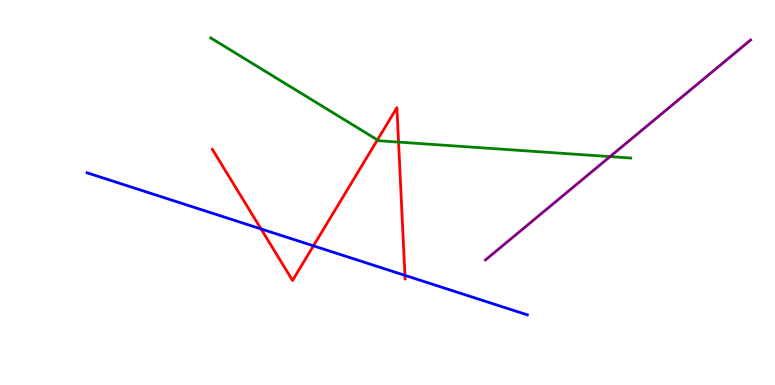[{'lines': ['blue', 'red'], 'intersections': [{'x': 3.37, 'y': 4.05}, {'x': 4.04, 'y': 3.61}, {'x': 5.23, 'y': 2.85}]}, {'lines': ['green', 'red'], 'intersections': [{'x': 4.87, 'y': 6.37}, {'x': 5.14, 'y': 6.31}]}, {'lines': ['purple', 'red'], 'intersections': []}, {'lines': ['blue', 'green'], 'intersections': []}, {'lines': ['blue', 'purple'], 'intersections': []}, {'lines': ['green', 'purple'], 'intersections': [{'x': 7.87, 'y': 5.93}]}]